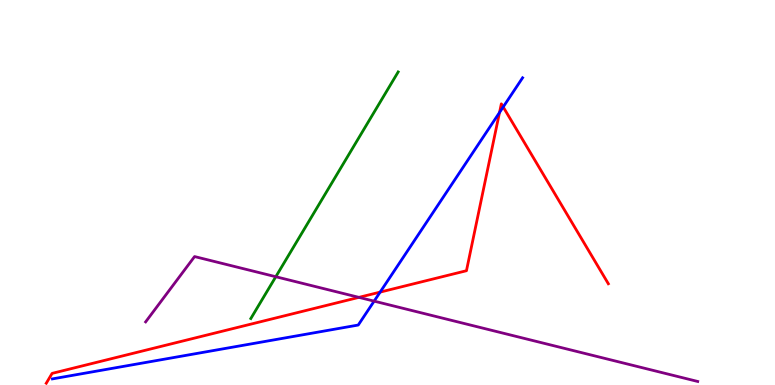[{'lines': ['blue', 'red'], 'intersections': [{'x': 4.9, 'y': 2.41}, {'x': 6.45, 'y': 7.08}, {'x': 6.49, 'y': 7.22}]}, {'lines': ['green', 'red'], 'intersections': []}, {'lines': ['purple', 'red'], 'intersections': [{'x': 4.63, 'y': 2.28}]}, {'lines': ['blue', 'green'], 'intersections': []}, {'lines': ['blue', 'purple'], 'intersections': [{'x': 4.83, 'y': 2.18}]}, {'lines': ['green', 'purple'], 'intersections': [{'x': 3.56, 'y': 2.81}]}]